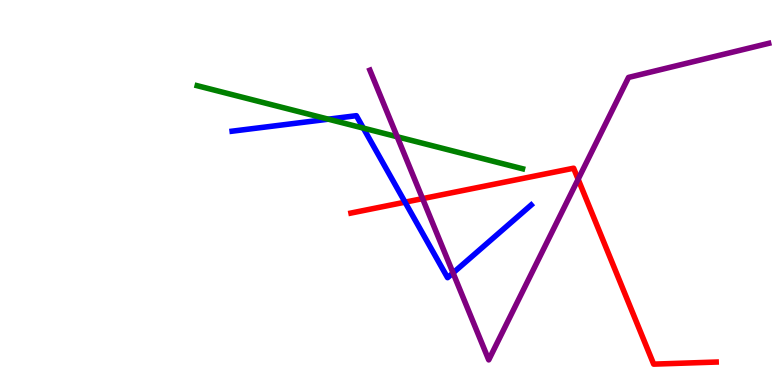[{'lines': ['blue', 'red'], 'intersections': [{'x': 5.23, 'y': 4.75}]}, {'lines': ['green', 'red'], 'intersections': []}, {'lines': ['purple', 'red'], 'intersections': [{'x': 5.45, 'y': 4.84}, {'x': 7.46, 'y': 5.34}]}, {'lines': ['blue', 'green'], 'intersections': [{'x': 4.24, 'y': 6.9}, {'x': 4.69, 'y': 6.67}]}, {'lines': ['blue', 'purple'], 'intersections': [{'x': 5.85, 'y': 2.91}]}, {'lines': ['green', 'purple'], 'intersections': [{'x': 5.13, 'y': 6.45}]}]